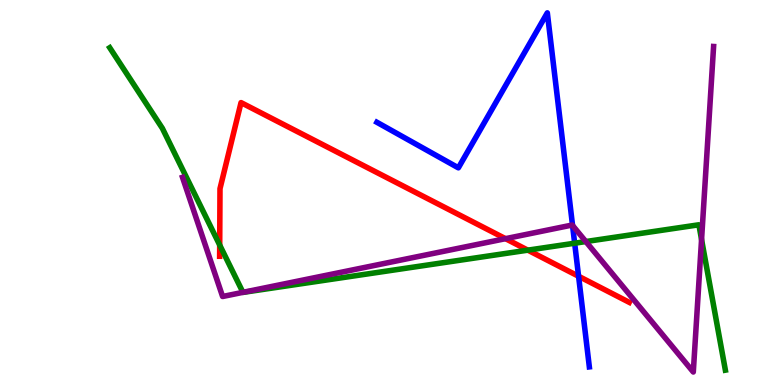[{'lines': ['blue', 'red'], 'intersections': [{'x': 7.47, 'y': 2.82}]}, {'lines': ['green', 'red'], 'intersections': [{'x': 2.83, 'y': 3.64}, {'x': 6.81, 'y': 3.5}]}, {'lines': ['purple', 'red'], 'intersections': [{'x': 6.52, 'y': 3.8}]}, {'lines': ['blue', 'green'], 'intersections': [{'x': 7.42, 'y': 3.68}]}, {'lines': ['blue', 'purple'], 'intersections': [{'x': 7.39, 'y': 4.14}]}, {'lines': ['green', 'purple'], 'intersections': [{'x': 3.13, 'y': 2.41}, {'x': 7.56, 'y': 3.73}, {'x': 9.05, 'y': 3.78}]}]